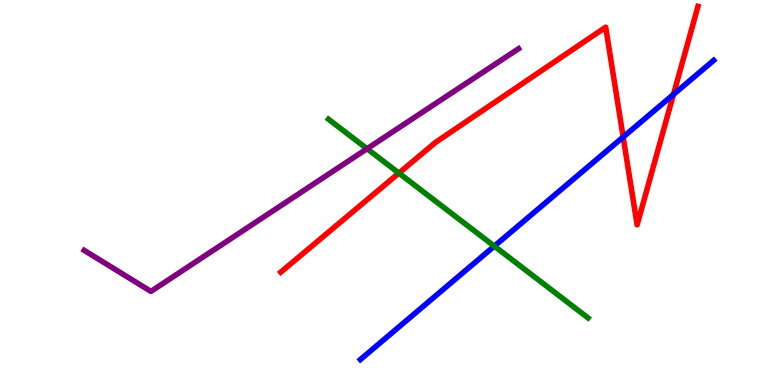[{'lines': ['blue', 'red'], 'intersections': [{'x': 8.04, 'y': 6.44}, {'x': 8.69, 'y': 7.55}]}, {'lines': ['green', 'red'], 'intersections': [{'x': 5.15, 'y': 5.5}]}, {'lines': ['purple', 'red'], 'intersections': []}, {'lines': ['blue', 'green'], 'intersections': [{'x': 6.38, 'y': 3.61}]}, {'lines': ['blue', 'purple'], 'intersections': []}, {'lines': ['green', 'purple'], 'intersections': [{'x': 4.74, 'y': 6.14}]}]